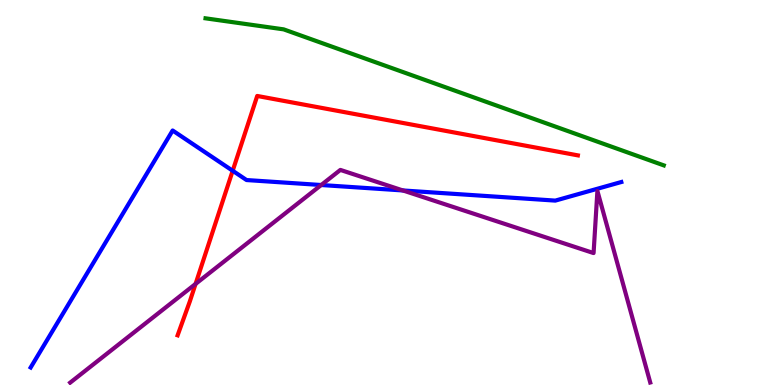[{'lines': ['blue', 'red'], 'intersections': [{'x': 3.0, 'y': 5.56}]}, {'lines': ['green', 'red'], 'intersections': []}, {'lines': ['purple', 'red'], 'intersections': [{'x': 2.52, 'y': 2.63}]}, {'lines': ['blue', 'green'], 'intersections': []}, {'lines': ['blue', 'purple'], 'intersections': [{'x': 4.14, 'y': 5.19}, {'x': 5.2, 'y': 5.05}]}, {'lines': ['green', 'purple'], 'intersections': []}]